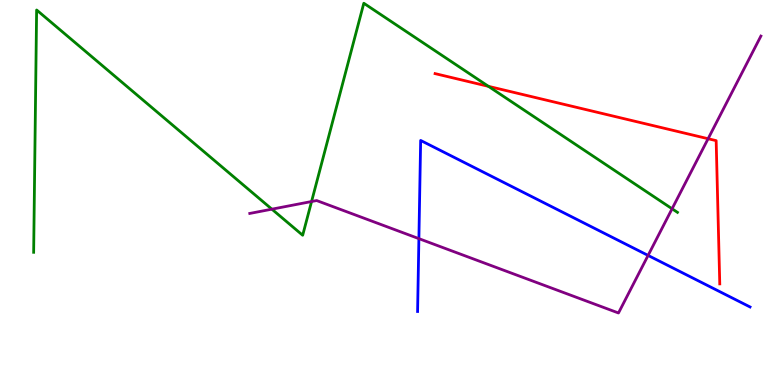[{'lines': ['blue', 'red'], 'intersections': []}, {'lines': ['green', 'red'], 'intersections': [{'x': 6.3, 'y': 7.76}]}, {'lines': ['purple', 'red'], 'intersections': [{'x': 9.14, 'y': 6.4}]}, {'lines': ['blue', 'green'], 'intersections': []}, {'lines': ['blue', 'purple'], 'intersections': [{'x': 5.41, 'y': 3.8}, {'x': 8.36, 'y': 3.37}]}, {'lines': ['green', 'purple'], 'intersections': [{'x': 3.51, 'y': 4.57}, {'x': 4.02, 'y': 4.77}, {'x': 8.67, 'y': 4.58}]}]